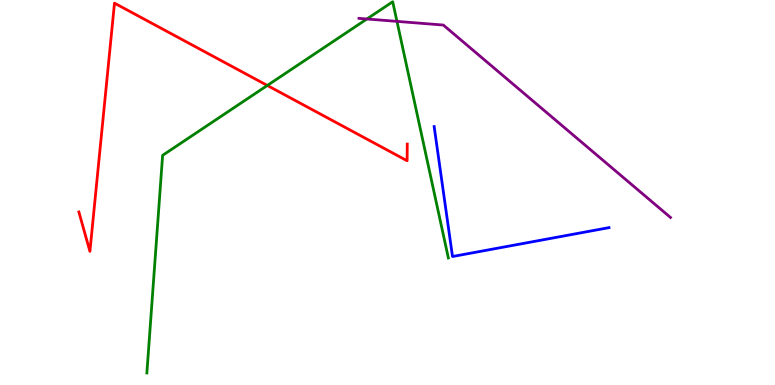[{'lines': ['blue', 'red'], 'intersections': []}, {'lines': ['green', 'red'], 'intersections': [{'x': 3.45, 'y': 7.78}]}, {'lines': ['purple', 'red'], 'intersections': []}, {'lines': ['blue', 'green'], 'intersections': []}, {'lines': ['blue', 'purple'], 'intersections': []}, {'lines': ['green', 'purple'], 'intersections': [{'x': 4.73, 'y': 9.51}, {'x': 5.12, 'y': 9.44}]}]